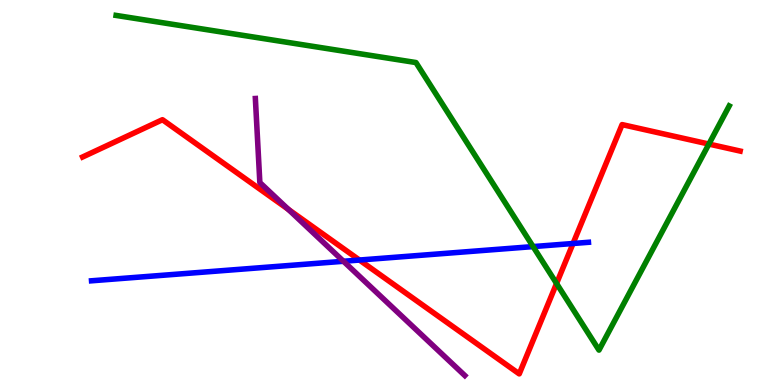[{'lines': ['blue', 'red'], 'intersections': [{'x': 4.64, 'y': 3.25}, {'x': 7.39, 'y': 3.68}]}, {'lines': ['green', 'red'], 'intersections': [{'x': 7.18, 'y': 2.64}, {'x': 9.15, 'y': 6.26}]}, {'lines': ['purple', 'red'], 'intersections': [{'x': 3.72, 'y': 4.56}]}, {'lines': ['blue', 'green'], 'intersections': [{'x': 6.88, 'y': 3.6}]}, {'lines': ['blue', 'purple'], 'intersections': [{'x': 4.43, 'y': 3.21}]}, {'lines': ['green', 'purple'], 'intersections': []}]